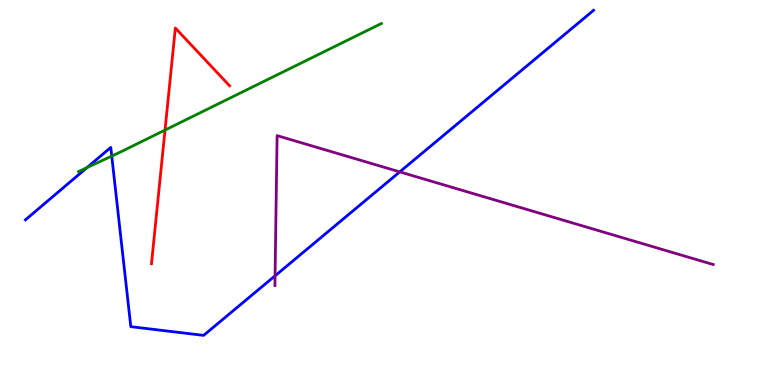[{'lines': ['blue', 'red'], 'intersections': []}, {'lines': ['green', 'red'], 'intersections': [{'x': 2.13, 'y': 6.62}]}, {'lines': ['purple', 'red'], 'intersections': []}, {'lines': ['blue', 'green'], 'intersections': [{'x': 1.12, 'y': 5.65}, {'x': 1.44, 'y': 5.95}]}, {'lines': ['blue', 'purple'], 'intersections': [{'x': 3.55, 'y': 2.84}, {'x': 5.16, 'y': 5.54}]}, {'lines': ['green', 'purple'], 'intersections': []}]